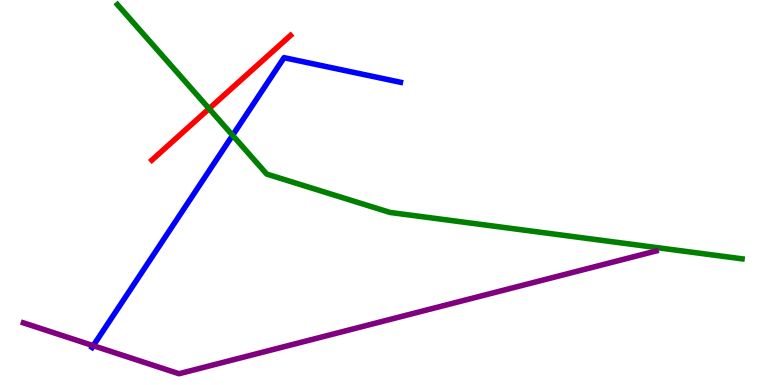[{'lines': ['blue', 'red'], 'intersections': []}, {'lines': ['green', 'red'], 'intersections': [{'x': 2.7, 'y': 7.18}]}, {'lines': ['purple', 'red'], 'intersections': []}, {'lines': ['blue', 'green'], 'intersections': [{'x': 3.0, 'y': 6.48}]}, {'lines': ['blue', 'purple'], 'intersections': [{'x': 1.2, 'y': 1.02}]}, {'lines': ['green', 'purple'], 'intersections': []}]